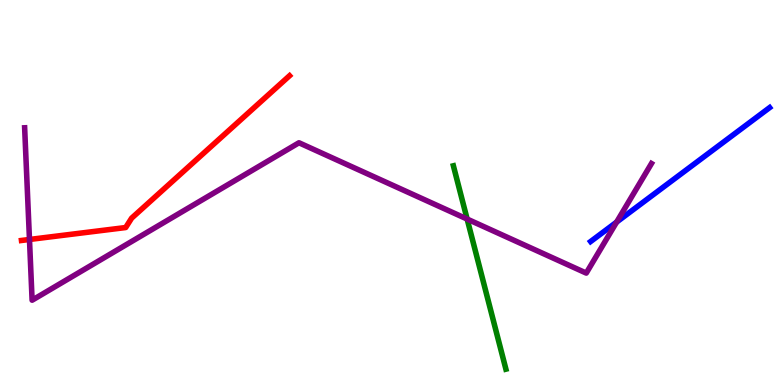[{'lines': ['blue', 'red'], 'intersections': []}, {'lines': ['green', 'red'], 'intersections': []}, {'lines': ['purple', 'red'], 'intersections': [{'x': 0.38, 'y': 3.78}]}, {'lines': ['blue', 'green'], 'intersections': []}, {'lines': ['blue', 'purple'], 'intersections': [{'x': 7.96, 'y': 4.23}]}, {'lines': ['green', 'purple'], 'intersections': [{'x': 6.03, 'y': 4.31}]}]